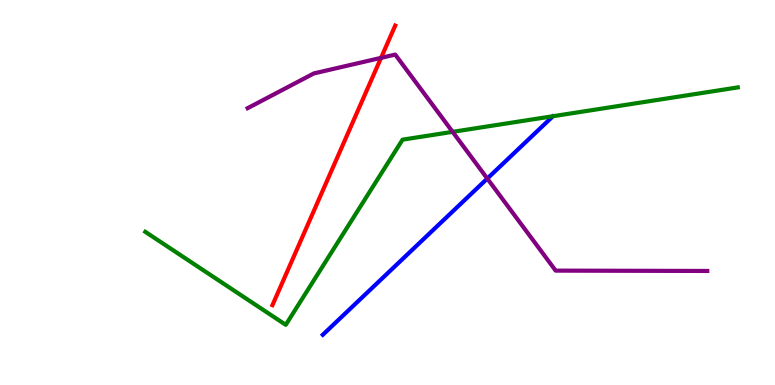[{'lines': ['blue', 'red'], 'intersections': []}, {'lines': ['green', 'red'], 'intersections': []}, {'lines': ['purple', 'red'], 'intersections': [{'x': 4.92, 'y': 8.5}]}, {'lines': ['blue', 'green'], 'intersections': []}, {'lines': ['blue', 'purple'], 'intersections': [{'x': 6.29, 'y': 5.36}]}, {'lines': ['green', 'purple'], 'intersections': [{'x': 5.84, 'y': 6.58}]}]